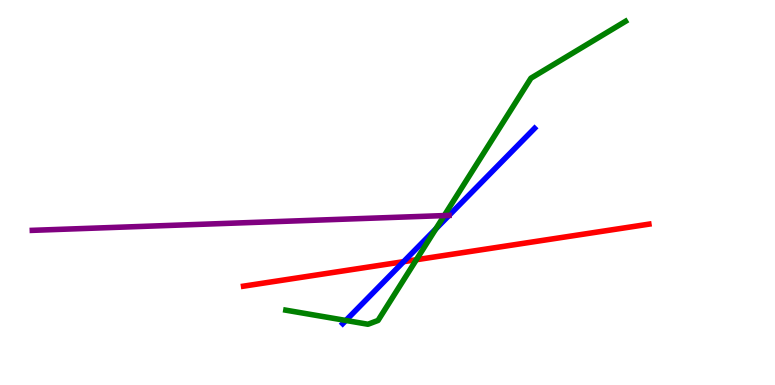[{'lines': ['blue', 'red'], 'intersections': [{'x': 5.21, 'y': 3.2}]}, {'lines': ['green', 'red'], 'intersections': [{'x': 5.37, 'y': 3.25}]}, {'lines': ['purple', 'red'], 'intersections': []}, {'lines': ['blue', 'green'], 'intersections': [{'x': 4.46, 'y': 1.68}, {'x': 5.62, 'y': 4.06}]}, {'lines': ['blue', 'purple'], 'intersections': []}, {'lines': ['green', 'purple'], 'intersections': [{'x': 5.73, 'y': 4.4}]}]